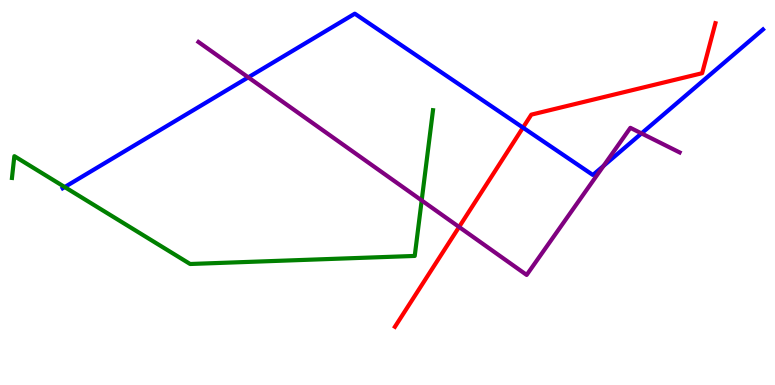[{'lines': ['blue', 'red'], 'intersections': [{'x': 6.75, 'y': 6.69}]}, {'lines': ['green', 'red'], 'intersections': []}, {'lines': ['purple', 'red'], 'intersections': [{'x': 5.92, 'y': 4.1}]}, {'lines': ['blue', 'green'], 'intersections': [{'x': 0.835, 'y': 5.14}]}, {'lines': ['blue', 'purple'], 'intersections': [{'x': 3.2, 'y': 7.99}, {'x': 7.79, 'y': 5.69}, {'x': 8.28, 'y': 6.54}]}, {'lines': ['green', 'purple'], 'intersections': [{'x': 5.44, 'y': 4.79}]}]